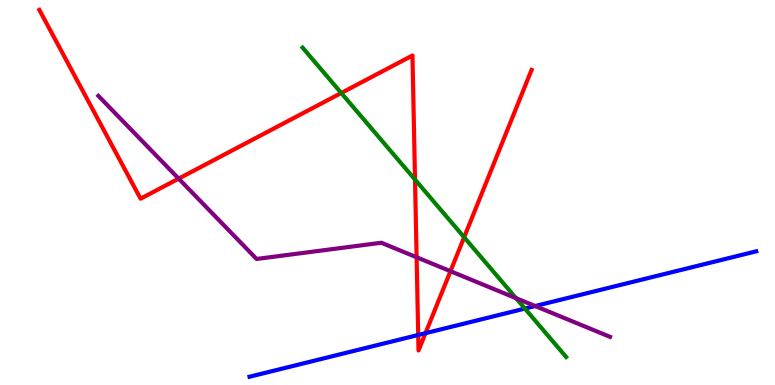[{'lines': ['blue', 'red'], 'intersections': [{'x': 5.4, 'y': 1.3}, {'x': 5.49, 'y': 1.35}]}, {'lines': ['green', 'red'], 'intersections': [{'x': 4.4, 'y': 7.58}, {'x': 5.36, 'y': 5.34}, {'x': 5.99, 'y': 3.84}]}, {'lines': ['purple', 'red'], 'intersections': [{'x': 2.31, 'y': 5.36}, {'x': 5.38, 'y': 3.32}, {'x': 5.81, 'y': 2.96}]}, {'lines': ['blue', 'green'], 'intersections': [{'x': 6.77, 'y': 1.99}]}, {'lines': ['blue', 'purple'], 'intersections': [{'x': 6.91, 'y': 2.05}]}, {'lines': ['green', 'purple'], 'intersections': [{'x': 6.66, 'y': 2.25}]}]